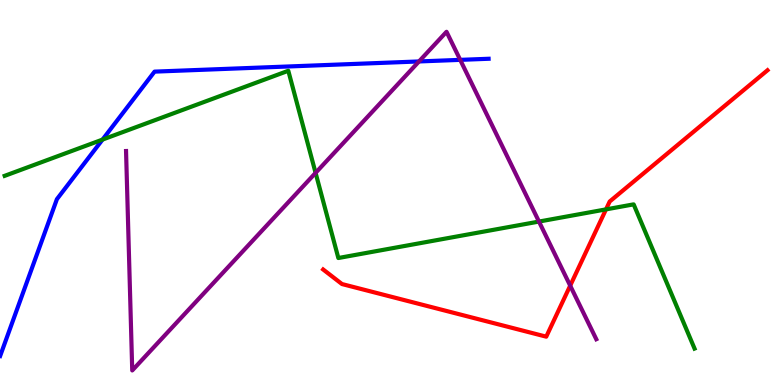[{'lines': ['blue', 'red'], 'intersections': []}, {'lines': ['green', 'red'], 'intersections': [{'x': 7.82, 'y': 4.56}]}, {'lines': ['purple', 'red'], 'intersections': [{'x': 7.36, 'y': 2.58}]}, {'lines': ['blue', 'green'], 'intersections': [{'x': 1.32, 'y': 6.37}]}, {'lines': ['blue', 'purple'], 'intersections': [{'x': 5.41, 'y': 8.4}, {'x': 5.94, 'y': 8.45}]}, {'lines': ['green', 'purple'], 'intersections': [{'x': 4.07, 'y': 5.51}, {'x': 6.95, 'y': 4.25}]}]